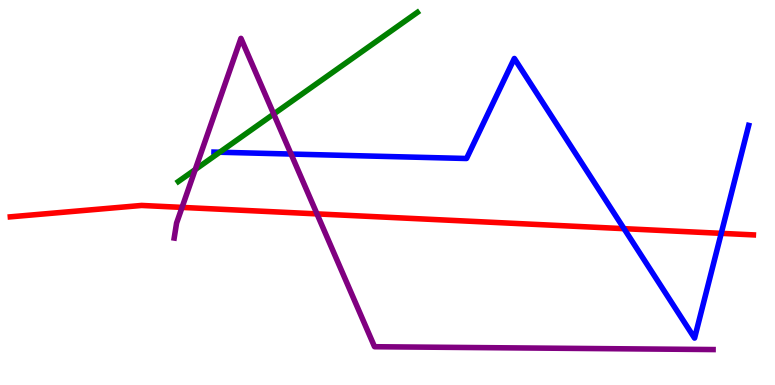[{'lines': ['blue', 'red'], 'intersections': [{'x': 8.05, 'y': 4.06}, {'x': 9.31, 'y': 3.94}]}, {'lines': ['green', 'red'], 'intersections': []}, {'lines': ['purple', 'red'], 'intersections': [{'x': 2.35, 'y': 4.61}, {'x': 4.09, 'y': 4.44}]}, {'lines': ['blue', 'green'], 'intersections': [{'x': 2.84, 'y': 6.05}]}, {'lines': ['blue', 'purple'], 'intersections': [{'x': 3.76, 'y': 6.0}]}, {'lines': ['green', 'purple'], 'intersections': [{'x': 2.52, 'y': 5.6}, {'x': 3.53, 'y': 7.04}]}]